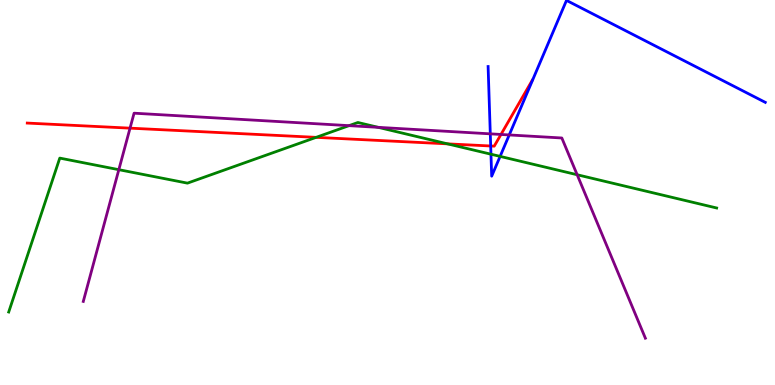[{'lines': ['blue', 'red'], 'intersections': [{'x': 6.33, 'y': 6.21}]}, {'lines': ['green', 'red'], 'intersections': [{'x': 4.08, 'y': 6.43}, {'x': 5.77, 'y': 6.26}]}, {'lines': ['purple', 'red'], 'intersections': [{'x': 1.68, 'y': 6.67}, {'x': 6.46, 'y': 6.51}]}, {'lines': ['blue', 'green'], 'intersections': [{'x': 6.33, 'y': 5.99}, {'x': 6.45, 'y': 5.94}]}, {'lines': ['blue', 'purple'], 'intersections': [{'x': 6.33, 'y': 6.52}, {'x': 6.57, 'y': 6.5}]}, {'lines': ['green', 'purple'], 'intersections': [{'x': 1.53, 'y': 5.59}, {'x': 4.5, 'y': 6.74}, {'x': 4.88, 'y': 6.69}, {'x': 7.45, 'y': 5.46}]}]